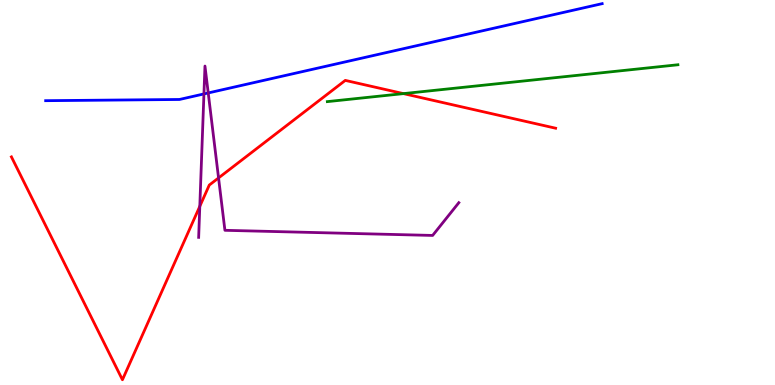[{'lines': ['blue', 'red'], 'intersections': []}, {'lines': ['green', 'red'], 'intersections': [{'x': 5.21, 'y': 7.57}]}, {'lines': ['purple', 'red'], 'intersections': [{'x': 2.58, 'y': 4.64}, {'x': 2.82, 'y': 5.38}]}, {'lines': ['blue', 'green'], 'intersections': []}, {'lines': ['blue', 'purple'], 'intersections': [{'x': 2.63, 'y': 7.56}, {'x': 2.69, 'y': 7.59}]}, {'lines': ['green', 'purple'], 'intersections': []}]